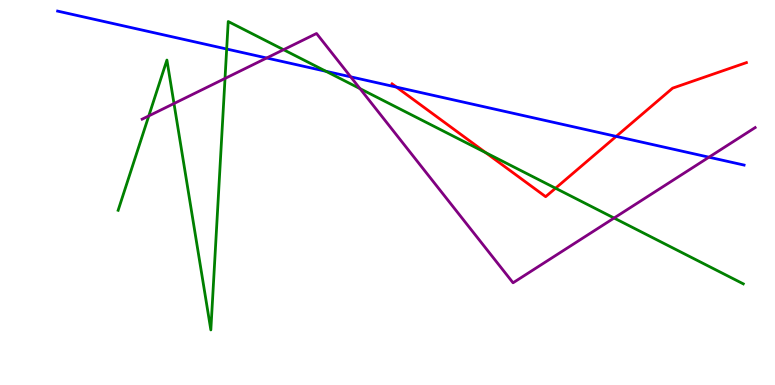[{'lines': ['blue', 'red'], 'intersections': [{'x': 5.12, 'y': 7.74}, {'x': 7.95, 'y': 6.46}]}, {'lines': ['green', 'red'], 'intersections': [{'x': 6.27, 'y': 6.03}, {'x': 7.17, 'y': 5.11}]}, {'lines': ['purple', 'red'], 'intersections': []}, {'lines': ['blue', 'green'], 'intersections': [{'x': 2.92, 'y': 8.73}, {'x': 4.21, 'y': 8.15}]}, {'lines': ['blue', 'purple'], 'intersections': [{'x': 3.44, 'y': 8.49}, {'x': 4.53, 'y': 8.0}, {'x': 9.15, 'y': 5.92}]}, {'lines': ['green', 'purple'], 'intersections': [{'x': 1.92, 'y': 6.99}, {'x': 2.25, 'y': 7.31}, {'x': 2.9, 'y': 7.96}, {'x': 3.66, 'y': 8.71}, {'x': 4.65, 'y': 7.7}, {'x': 7.92, 'y': 4.34}]}]